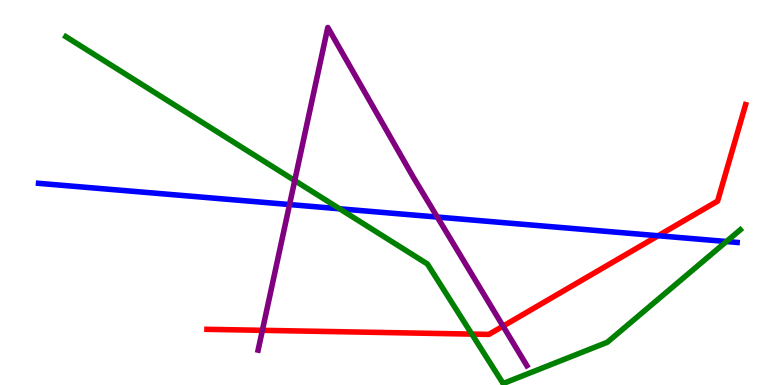[{'lines': ['blue', 'red'], 'intersections': [{'x': 8.49, 'y': 3.88}]}, {'lines': ['green', 'red'], 'intersections': [{'x': 6.09, 'y': 1.32}]}, {'lines': ['purple', 'red'], 'intersections': [{'x': 3.39, 'y': 1.42}, {'x': 6.49, 'y': 1.53}]}, {'lines': ['blue', 'green'], 'intersections': [{'x': 4.38, 'y': 4.58}, {'x': 9.37, 'y': 3.73}]}, {'lines': ['blue', 'purple'], 'intersections': [{'x': 3.74, 'y': 4.69}, {'x': 5.64, 'y': 4.36}]}, {'lines': ['green', 'purple'], 'intersections': [{'x': 3.8, 'y': 5.31}]}]